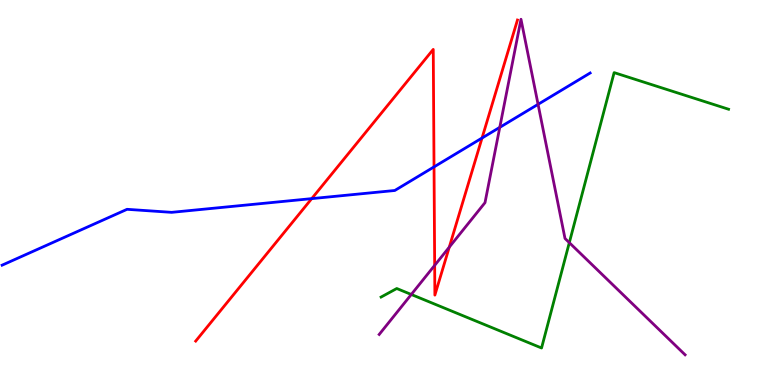[{'lines': ['blue', 'red'], 'intersections': [{'x': 4.02, 'y': 4.84}, {'x': 5.6, 'y': 5.66}, {'x': 6.22, 'y': 6.42}]}, {'lines': ['green', 'red'], 'intersections': []}, {'lines': ['purple', 'red'], 'intersections': [{'x': 5.61, 'y': 3.11}, {'x': 5.8, 'y': 3.58}]}, {'lines': ['blue', 'green'], 'intersections': []}, {'lines': ['blue', 'purple'], 'intersections': [{'x': 6.45, 'y': 6.69}, {'x': 6.94, 'y': 7.29}]}, {'lines': ['green', 'purple'], 'intersections': [{'x': 5.31, 'y': 2.35}, {'x': 7.35, 'y': 3.7}]}]